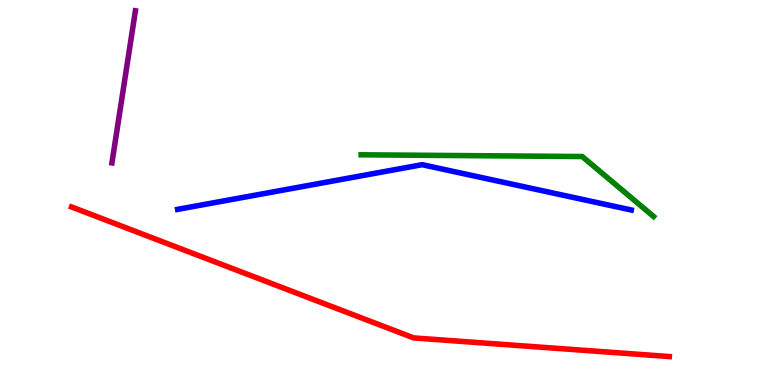[{'lines': ['blue', 'red'], 'intersections': []}, {'lines': ['green', 'red'], 'intersections': []}, {'lines': ['purple', 'red'], 'intersections': []}, {'lines': ['blue', 'green'], 'intersections': []}, {'lines': ['blue', 'purple'], 'intersections': []}, {'lines': ['green', 'purple'], 'intersections': []}]